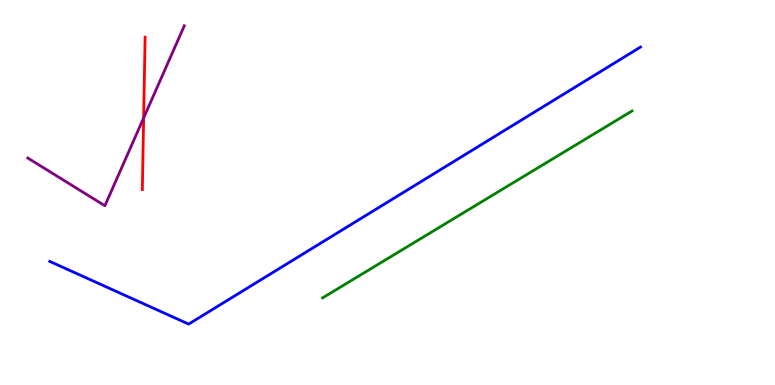[{'lines': ['blue', 'red'], 'intersections': []}, {'lines': ['green', 'red'], 'intersections': []}, {'lines': ['purple', 'red'], 'intersections': [{'x': 1.85, 'y': 6.94}]}, {'lines': ['blue', 'green'], 'intersections': []}, {'lines': ['blue', 'purple'], 'intersections': []}, {'lines': ['green', 'purple'], 'intersections': []}]